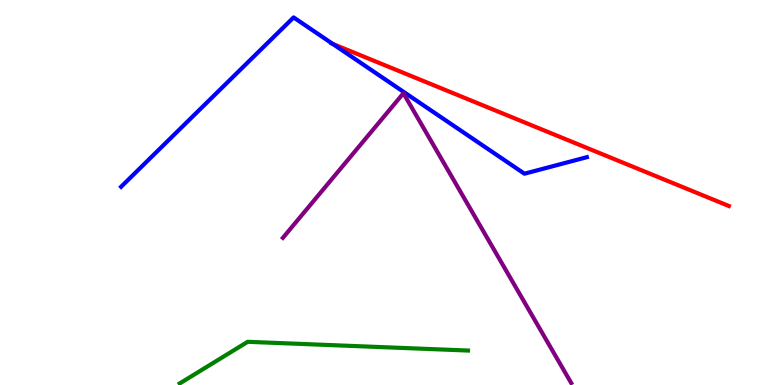[{'lines': ['blue', 'red'], 'intersections': [{'x': 4.29, 'y': 8.86}]}, {'lines': ['green', 'red'], 'intersections': []}, {'lines': ['purple', 'red'], 'intersections': []}, {'lines': ['blue', 'green'], 'intersections': []}, {'lines': ['blue', 'purple'], 'intersections': []}, {'lines': ['green', 'purple'], 'intersections': []}]